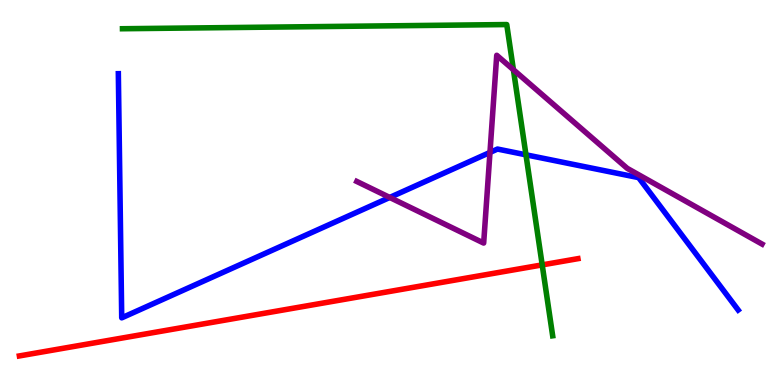[{'lines': ['blue', 'red'], 'intersections': []}, {'lines': ['green', 'red'], 'intersections': [{'x': 7.0, 'y': 3.12}]}, {'lines': ['purple', 'red'], 'intersections': []}, {'lines': ['blue', 'green'], 'intersections': [{'x': 6.79, 'y': 5.98}]}, {'lines': ['blue', 'purple'], 'intersections': [{'x': 5.03, 'y': 4.87}, {'x': 6.32, 'y': 6.04}]}, {'lines': ['green', 'purple'], 'intersections': [{'x': 6.62, 'y': 8.19}]}]